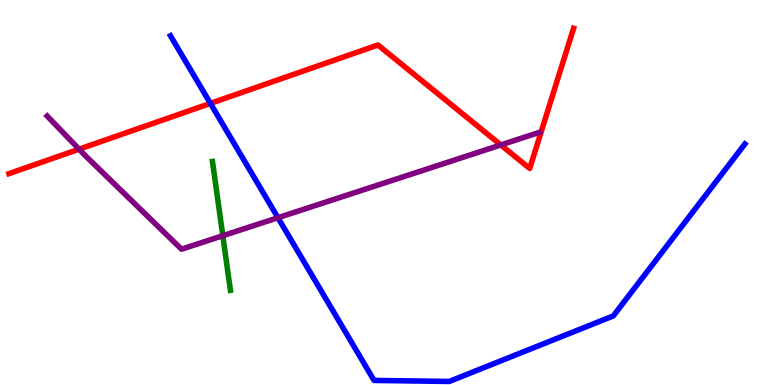[{'lines': ['blue', 'red'], 'intersections': [{'x': 2.72, 'y': 7.31}]}, {'lines': ['green', 'red'], 'intersections': []}, {'lines': ['purple', 'red'], 'intersections': [{'x': 1.02, 'y': 6.13}, {'x': 6.46, 'y': 6.24}]}, {'lines': ['blue', 'green'], 'intersections': []}, {'lines': ['blue', 'purple'], 'intersections': [{'x': 3.59, 'y': 4.35}]}, {'lines': ['green', 'purple'], 'intersections': [{'x': 2.87, 'y': 3.88}]}]